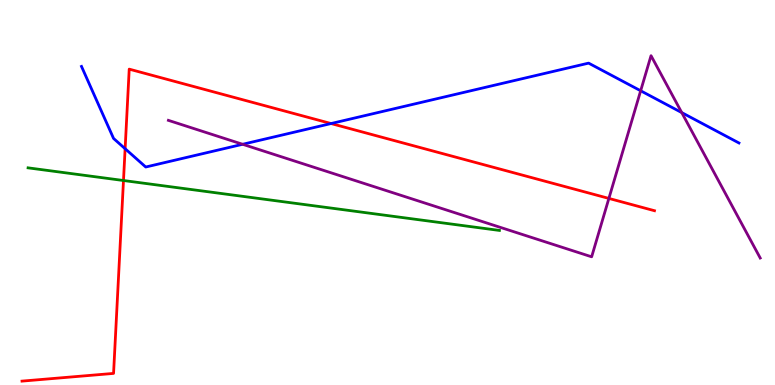[{'lines': ['blue', 'red'], 'intersections': [{'x': 1.61, 'y': 6.14}, {'x': 4.27, 'y': 6.79}]}, {'lines': ['green', 'red'], 'intersections': [{'x': 1.59, 'y': 5.31}]}, {'lines': ['purple', 'red'], 'intersections': [{'x': 7.86, 'y': 4.85}]}, {'lines': ['blue', 'green'], 'intersections': []}, {'lines': ['blue', 'purple'], 'intersections': [{'x': 3.13, 'y': 6.25}, {'x': 8.27, 'y': 7.64}, {'x': 8.8, 'y': 7.08}]}, {'lines': ['green', 'purple'], 'intersections': []}]